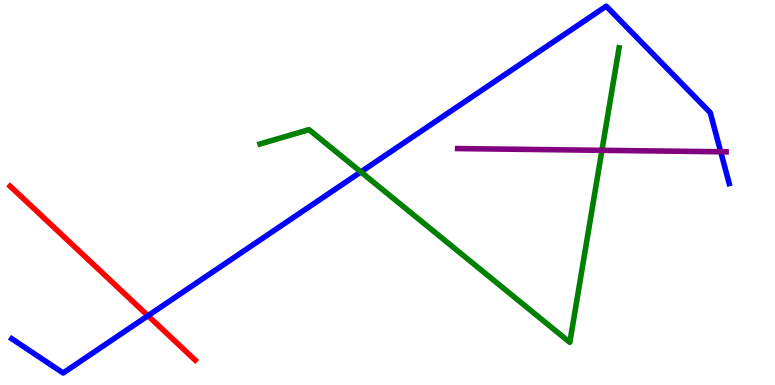[{'lines': ['blue', 'red'], 'intersections': [{'x': 1.91, 'y': 1.8}]}, {'lines': ['green', 'red'], 'intersections': []}, {'lines': ['purple', 'red'], 'intersections': []}, {'lines': ['blue', 'green'], 'intersections': [{'x': 4.66, 'y': 5.53}]}, {'lines': ['blue', 'purple'], 'intersections': [{'x': 9.3, 'y': 6.06}]}, {'lines': ['green', 'purple'], 'intersections': [{'x': 7.77, 'y': 6.1}]}]